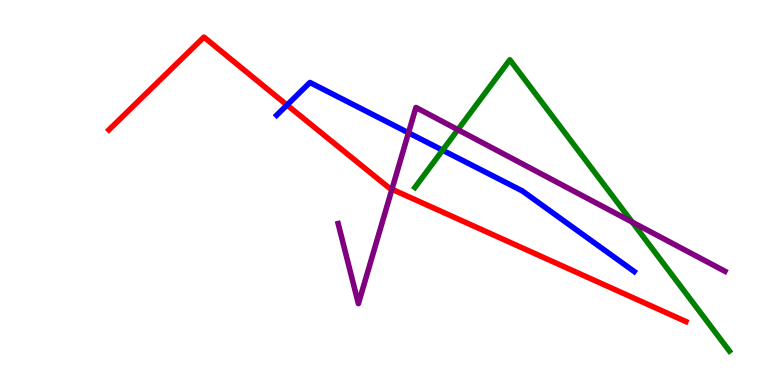[{'lines': ['blue', 'red'], 'intersections': [{'x': 3.7, 'y': 7.27}]}, {'lines': ['green', 'red'], 'intersections': []}, {'lines': ['purple', 'red'], 'intersections': [{'x': 5.06, 'y': 5.08}]}, {'lines': ['blue', 'green'], 'intersections': [{'x': 5.71, 'y': 6.1}]}, {'lines': ['blue', 'purple'], 'intersections': [{'x': 5.27, 'y': 6.55}]}, {'lines': ['green', 'purple'], 'intersections': [{'x': 5.91, 'y': 6.63}, {'x': 8.16, 'y': 4.23}]}]